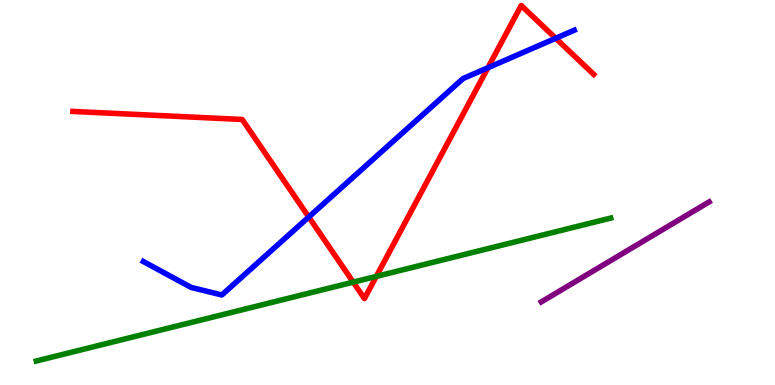[{'lines': ['blue', 'red'], 'intersections': [{'x': 3.98, 'y': 4.36}, {'x': 6.3, 'y': 8.24}, {'x': 7.17, 'y': 9.01}]}, {'lines': ['green', 'red'], 'intersections': [{'x': 4.56, 'y': 2.67}, {'x': 4.86, 'y': 2.82}]}, {'lines': ['purple', 'red'], 'intersections': []}, {'lines': ['blue', 'green'], 'intersections': []}, {'lines': ['blue', 'purple'], 'intersections': []}, {'lines': ['green', 'purple'], 'intersections': []}]